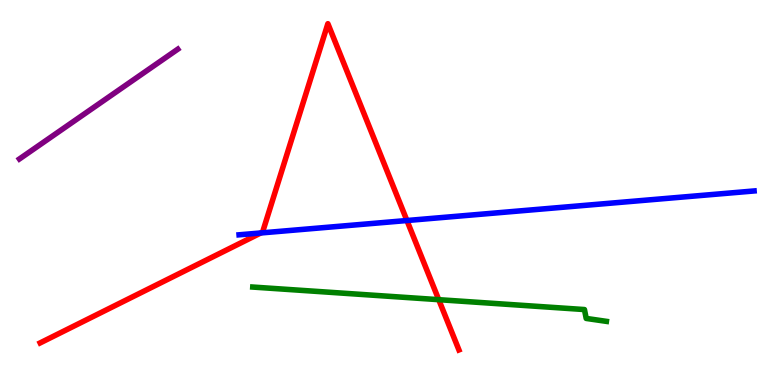[{'lines': ['blue', 'red'], 'intersections': [{'x': 3.36, 'y': 3.95}, {'x': 5.25, 'y': 4.27}]}, {'lines': ['green', 'red'], 'intersections': [{'x': 5.66, 'y': 2.22}]}, {'lines': ['purple', 'red'], 'intersections': []}, {'lines': ['blue', 'green'], 'intersections': []}, {'lines': ['blue', 'purple'], 'intersections': []}, {'lines': ['green', 'purple'], 'intersections': []}]